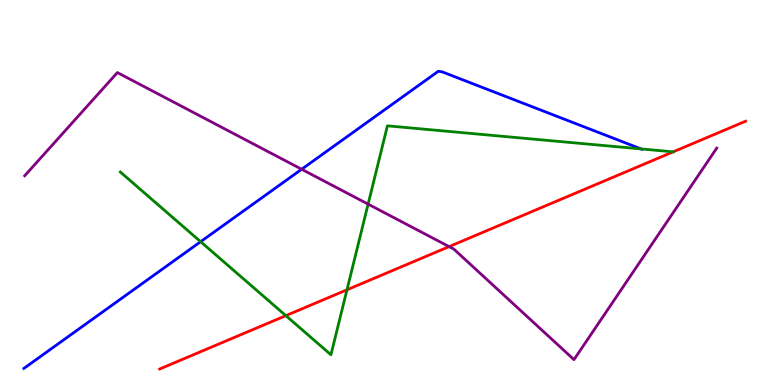[{'lines': ['blue', 'red'], 'intersections': []}, {'lines': ['green', 'red'], 'intersections': [{'x': 3.69, 'y': 1.8}, {'x': 4.48, 'y': 2.47}, {'x': 8.69, 'y': 6.06}]}, {'lines': ['purple', 'red'], 'intersections': [{'x': 5.79, 'y': 3.59}]}, {'lines': ['blue', 'green'], 'intersections': [{'x': 2.59, 'y': 3.72}, {'x': 8.27, 'y': 6.13}]}, {'lines': ['blue', 'purple'], 'intersections': [{'x': 3.89, 'y': 5.6}]}, {'lines': ['green', 'purple'], 'intersections': [{'x': 4.75, 'y': 4.7}]}]